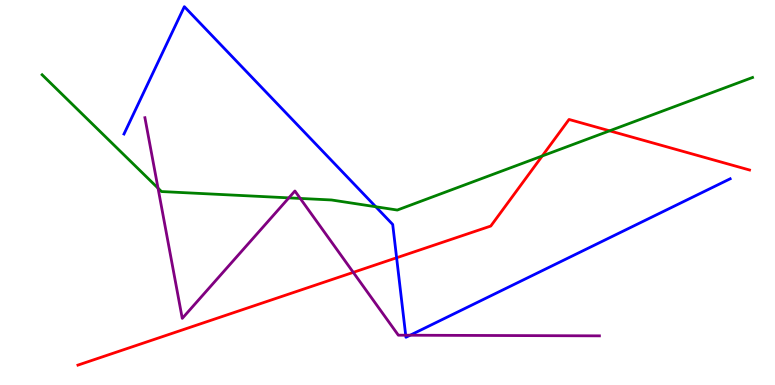[{'lines': ['blue', 'red'], 'intersections': [{'x': 5.12, 'y': 3.3}]}, {'lines': ['green', 'red'], 'intersections': [{'x': 7.0, 'y': 5.95}, {'x': 7.87, 'y': 6.6}]}, {'lines': ['purple', 'red'], 'intersections': [{'x': 4.56, 'y': 2.93}]}, {'lines': ['blue', 'green'], 'intersections': [{'x': 4.85, 'y': 4.63}]}, {'lines': ['blue', 'purple'], 'intersections': [{'x': 5.23, 'y': 1.29}, {'x': 5.29, 'y': 1.29}]}, {'lines': ['green', 'purple'], 'intersections': [{'x': 2.04, 'y': 5.11}, {'x': 3.73, 'y': 4.86}, {'x': 3.87, 'y': 4.85}]}]